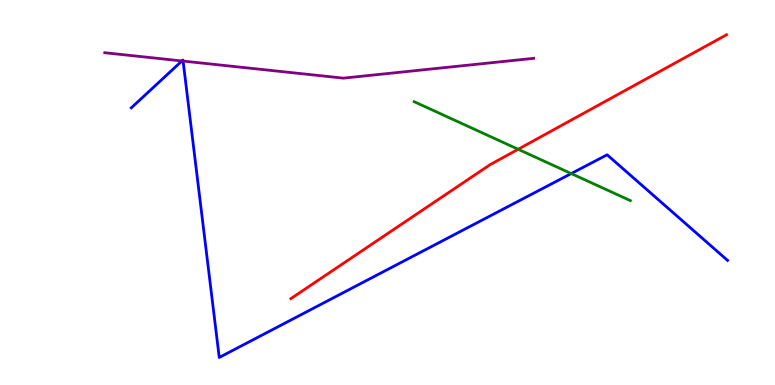[{'lines': ['blue', 'red'], 'intersections': []}, {'lines': ['green', 'red'], 'intersections': [{'x': 6.69, 'y': 6.12}]}, {'lines': ['purple', 'red'], 'intersections': []}, {'lines': ['blue', 'green'], 'intersections': [{'x': 7.37, 'y': 5.49}]}, {'lines': ['blue', 'purple'], 'intersections': [{'x': 2.35, 'y': 8.42}, {'x': 2.36, 'y': 8.41}]}, {'lines': ['green', 'purple'], 'intersections': []}]